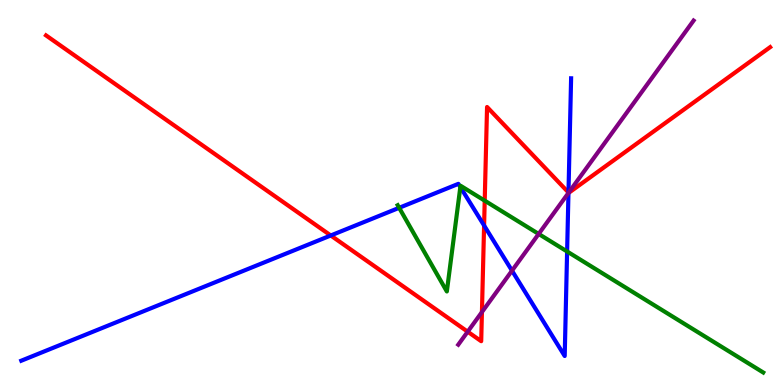[{'lines': ['blue', 'red'], 'intersections': [{'x': 4.27, 'y': 3.88}, {'x': 6.25, 'y': 4.14}, {'x': 7.34, 'y': 5.0}]}, {'lines': ['green', 'red'], 'intersections': [{'x': 6.25, 'y': 4.79}]}, {'lines': ['purple', 'red'], 'intersections': [{'x': 6.03, 'y': 1.38}, {'x': 6.22, 'y': 1.89}, {'x': 7.34, 'y': 5.0}]}, {'lines': ['blue', 'green'], 'intersections': [{'x': 5.15, 'y': 4.6}, {'x': 5.94, 'y': 5.14}, {'x': 7.32, 'y': 3.47}]}, {'lines': ['blue', 'purple'], 'intersections': [{'x': 6.61, 'y': 2.97}, {'x': 7.34, 'y': 4.99}]}, {'lines': ['green', 'purple'], 'intersections': [{'x': 6.95, 'y': 3.92}]}]